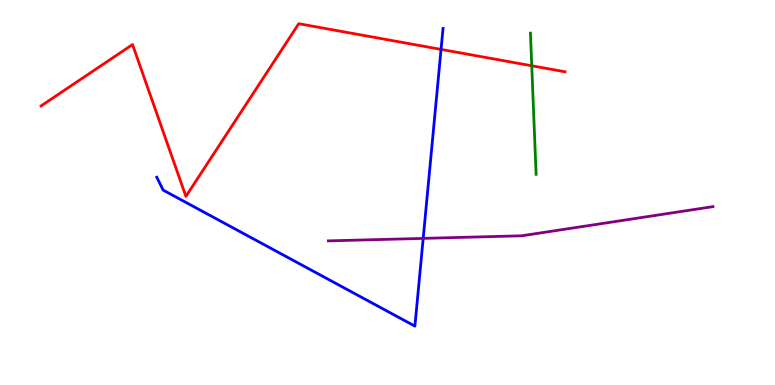[{'lines': ['blue', 'red'], 'intersections': [{'x': 5.69, 'y': 8.72}]}, {'lines': ['green', 'red'], 'intersections': [{'x': 6.86, 'y': 8.29}]}, {'lines': ['purple', 'red'], 'intersections': []}, {'lines': ['blue', 'green'], 'intersections': []}, {'lines': ['blue', 'purple'], 'intersections': [{'x': 5.46, 'y': 3.81}]}, {'lines': ['green', 'purple'], 'intersections': []}]